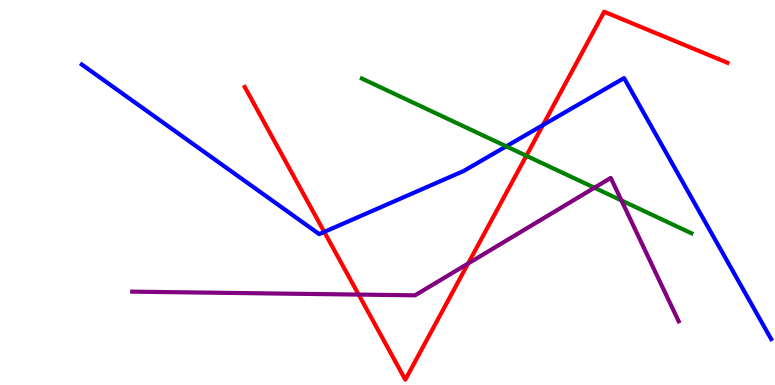[{'lines': ['blue', 'red'], 'intersections': [{'x': 4.18, 'y': 3.98}, {'x': 7.01, 'y': 6.75}]}, {'lines': ['green', 'red'], 'intersections': [{'x': 6.79, 'y': 5.95}]}, {'lines': ['purple', 'red'], 'intersections': [{'x': 4.63, 'y': 2.35}, {'x': 6.04, 'y': 3.16}]}, {'lines': ['blue', 'green'], 'intersections': [{'x': 6.53, 'y': 6.2}]}, {'lines': ['blue', 'purple'], 'intersections': []}, {'lines': ['green', 'purple'], 'intersections': [{'x': 7.67, 'y': 5.12}, {'x': 8.02, 'y': 4.79}]}]